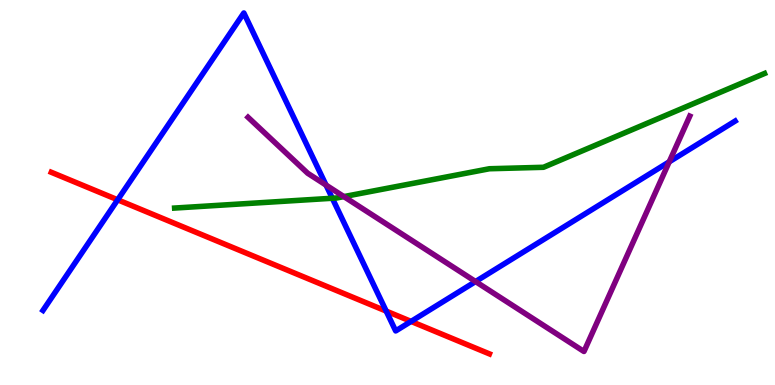[{'lines': ['blue', 'red'], 'intersections': [{'x': 1.52, 'y': 4.81}, {'x': 4.98, 'y': 1.92}, {'x': 5.3, 'y': 1.65}]}, {'lines': ['green', 'red'], 'intersections': []}, {'lines': ['purple', 'red'], 'intersections': []}, {'lines': ['blue', 'green'], 'intersections': [{'x': 4.29, 'y': 4.85}]}, {'lines': ['blue', 'purple'], 'intersections': [{'x': 4.21, 'y': 5.19}, {'x': 6.14, 'y': 2.69}, {'x': 8.64, 'y': 5.8}]}, {'lines': ['green', 'purple'], 'intersections': [{'x': 4.44, 'y': 4.89}]}]